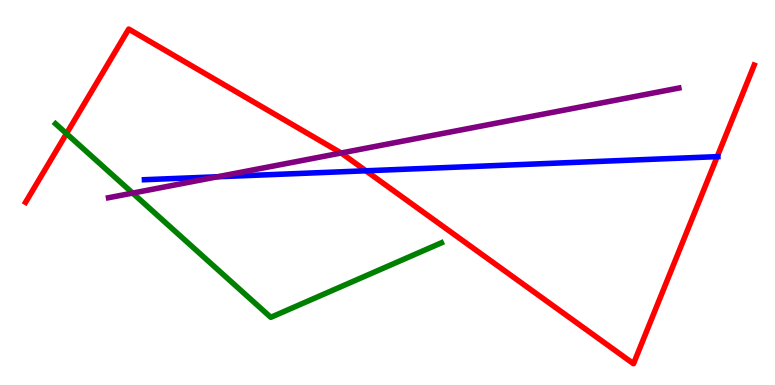[{'lines': ['blue', 'red'], 'intersections': [{'x': 4.72, 'y': 5.56}, {'x': 9.25, 'y': 5.93}]}, {'lines': ['green', 'red'], 'intersections': [{'x': 0.858, 'y': 6.53}]}, {'lines': ['purple', 'red'], 'intersections': [{'x': 4.4, 'y': 6.03}]}, {'lines': ['blue', 'green'], 'intersections': []}, {'lines': ['blue', 'purple'], 'intersections': [{'x': 2.81, 'y': 5.41}]}, {'lines': ['green', 'purple'], 'intersections': [{'x': 1.71, 'y': 4.98}]}]